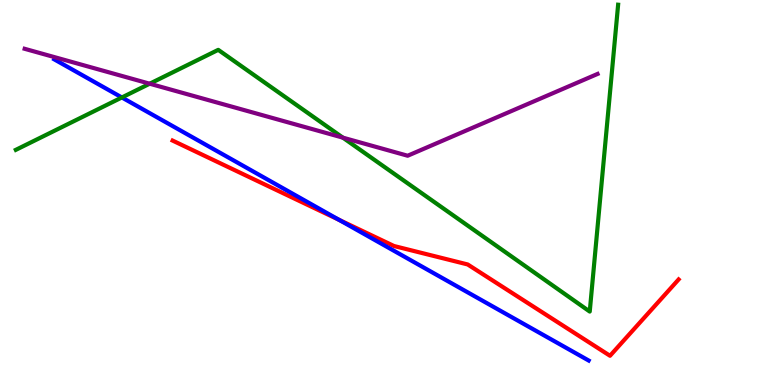[{'lines': ['blue', 'red'], 'intersections': [{'x': 4.37, 'y': 4.29}]}, {'lines': ['green', 'red'], 'intersections': []}, {'lines': ['purple', 'red'], 'intersections': []}, {'lines': ['blue', 'green'], 'intersections': [{'x': 1.57, 'y': 7.47}]}, {'lines': ['blue', 'purple'], 'intersections': []}, {'lines': ['green', 'purple'], 'intersections': [{'x': 1.93, 'y': 7.83}, {'x': 4.42, 'y': 6.42}]}]